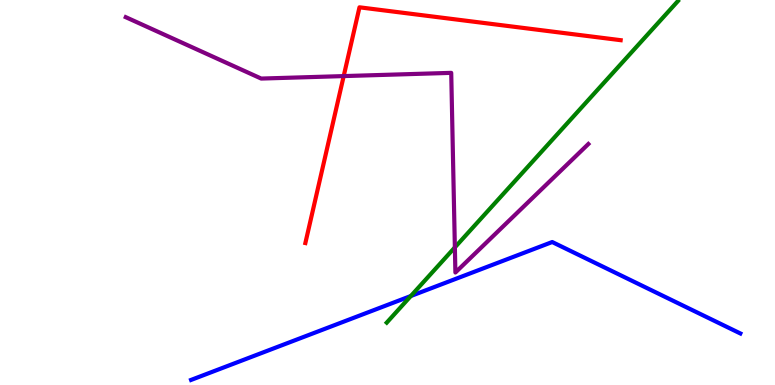[{'lines': ['blue', 'red'], 'intersections': []}, {'lines': ['green', 'red'], 'intersections': []}, {'lines': ['purple', 'red'], 'intersections': [{'x': 4.43, 'y': 8.02}]}, {'lines': ['blue', 'green'], 'intersections': [{'x': 5.3, 'y': 2.31}]}, {'lines': ['blue', 'purple'], 'intersections': []}, {'lines': ['green', 'purple'], 'intersections': [{'x': 5.87, 'y': 3.57}]}]